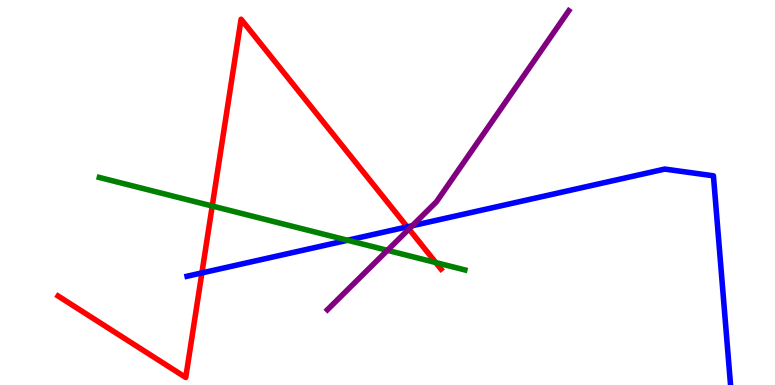[{'lines': ['blue', 'red'], 'intersections': [{'x': 2.61, 'y': 2.91}, {'x': 5.25, 'y': 4.11}]}, {'lines': ['green', 'red'], 'intersections': [{'x': 2.74, 'y': 4.65}, {'x': 5.62, 'y': 3.18}]}, {'lines': ['purple', 'red'], 'intersections': [{'x': 5.28, 'y': 4.05}]}, {'lines': ['blue', 'green'], 'intersections': [{'x': 4.48, 'y': 3.76}]}, {'lines': ['blue', 'purple'], 'intersections': [{'x': 5.32, 'y': 4.14}]}, {'lines': ['green', 'purple'], 'intersections': [{'x': 5.0, 'y': 3.5}]}]